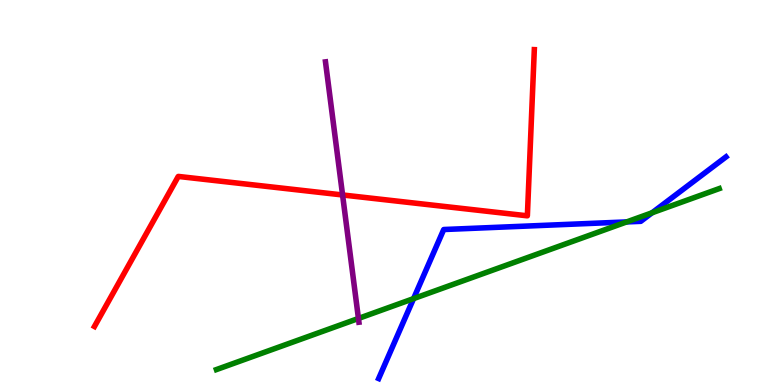[{'lines': ['blue', 'red'], 'intersections': []}, {'lines': ['green', 'red'], 'intersections': []}, {'lines': ['purple', 'red'], 'intersections': [{'x': 4.42, 'y': 4.94}]}, {'lines': ['blue', 'green'], 'intersections': [{'x': 5.34, 'y': 2.24}, {'x': 8.09, 'y': 4.24}, {'x': 8.41, 'y': 4.47}]}, {'lines': ['blue', 'purple'], 'intersections': []}, {'lines': ['green', 'purple'], 'intersections': [{'x': 4.63, 'y': 1.73}]}]